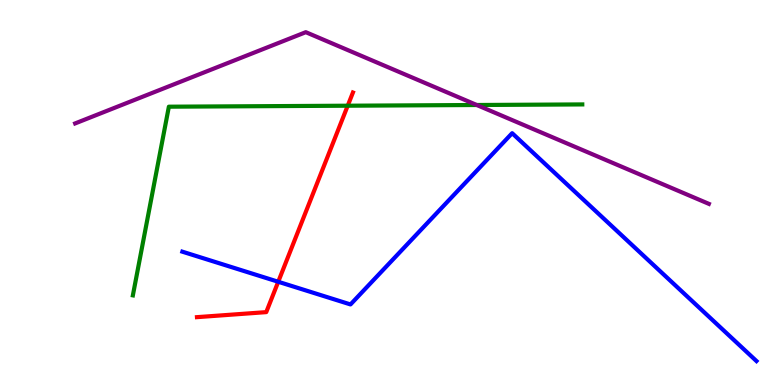[{'lines': ['blue', 'red'], 'intersections': [{'x': 3.59, 'y': 2.68}]}, {'lines': ['green', 'red'], 'intersections': [{'x': 4.49, 'y': 7.25}]}, {'lines': ['purple', 'red'], 'intersections': []}, {'lines': ['blue', 'green'], 'intersections': []}, {'lines': ['blue', 'purple'], 'intersections': []}, {'lines': ['green', 'purple'], 'intersections': [{'x': 6.15, 'y': 7.27}]}]